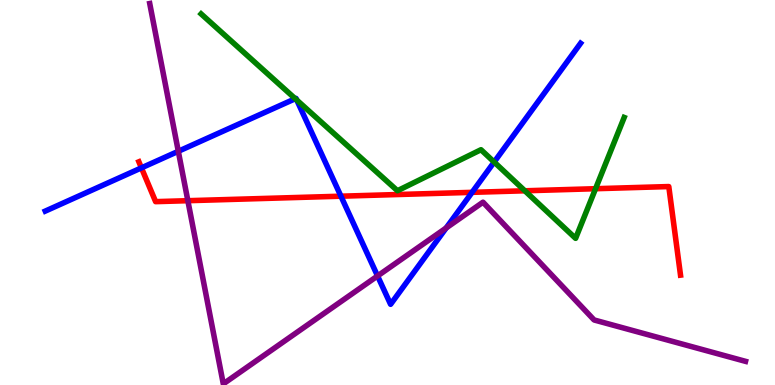[{'lines': ['blue', 'red'], 'intersections': [{'x': 1.82, 'y': 5.64}, {'x': 4.4, 'y': 4.9}, {'x': 6.09, 'y': 5.0}]}, {'lines': ['green', 'red'], 'intersections': [{'x': 6.77, 'y': 5.04}, {'x': 7.68, 'y': 5.1}]}, {'lines': ['purple', 'red'], 'intersections': [{'x': 2.42, 'y': 4.79}]}, {'lines': ['blue', 'green'], 'intersections': [{'x': 3.81, 'y': 7.44}, {'x': 3.83, 'y': 7.4}, {'x': 6.38, 'y': 5.79}]}, {'lines': ['blue', 'purple'], 'intersections': [{'x': 2.3, 'y': 6.07}, {'x': 4.87, 'y': 2.83}, {'x': 5.76, 'y': 4.08}]}, {'lines': ['green', 'purple'], 'intersections': []}]